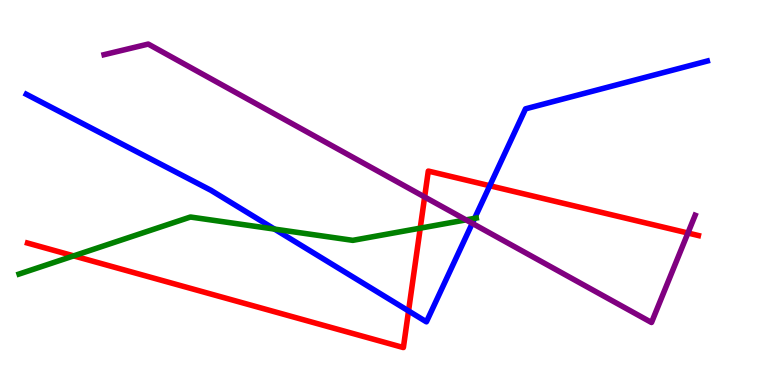[{'lines': ['blue', 'red'], 'intersections': [{'x': 5.27, 'y': 1.92}, {'x': 6.32, 'y': 5.18}]}, {'lines': ['green', 'red'], 'intersections': [{'x': 0.951, 'y': 3.35}, {'x': 5.42, 'y': 4.07}]}, {'lines': ['purple', 'red'], 'intersections': [{'x': 5.48, 'y': 4.88}, {'x': 8.88, 'y': 3.95}]}, {'lines': ['blue', 'green'], 'intersections': [{'x': 3.54, 'y': 4.05}, {'x': 6.12, 'y': 4.33}]}, {'lines': ['blue', 'purple'], 'intersections': [{'x': 6.09, 'y': 4.2}]}, {'lines': ['green', 'purple'], 'intersections': [{'x': 6.01, 'y': 4.29}]}]